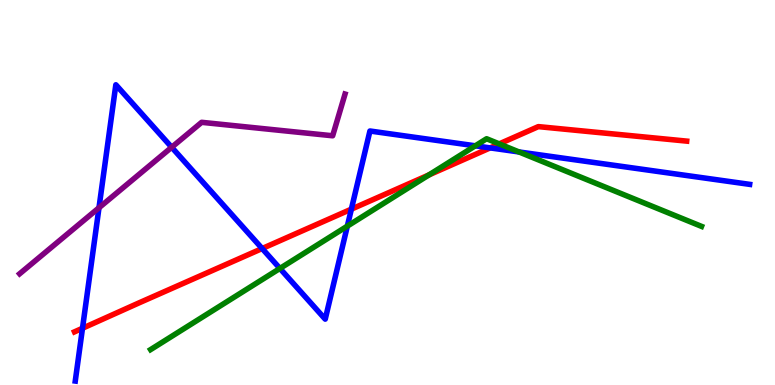[{'lines': ['blue', 'red'], 'intersections': [{'x': 1.06, 'y': 1.47}, {'x': 3.38, 'y': 3.54}, {'x': 4.53, 'y': 4.57}, {'x': 6.32, 'y': 6.16}]}, {'lines': ['green', 'red'], 'intersections': [{'x': 5.54, 'y': 5.46}, {'x': 6.44, 'y': 6.26}]}, {'lines': ['purple', 'red'], 'intersections': []}, {'lines': ['blue', 'green'], 'intersections': [{'x': 3.61, 'y': 3.03}, {'x': 4.48, 'y': 4.13}, {'x': 6.13, 'y': 6.21}, {'x': 6.7, 'y': 6.05}]}, {'lines': ['blue', 'purple'], 'intersections': [{'x': 1.28, 'y': 4.6}, {'x': 2.22, 'y': 6.17}]}, {'lines': ['green', 'purple'], 'intersections': []}]